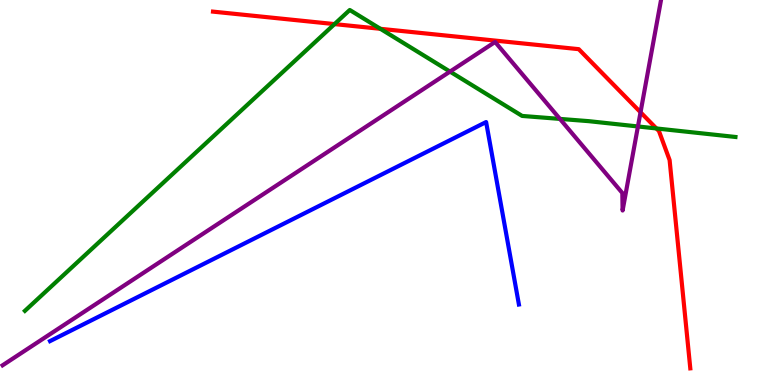[{'lines': ['blue', 'red'], 'intersections': []}, {'lines': ['green', 'red'], 'intersections': [{'x': 4.32, 'y': 9.37}, {'x': 4.91, 'y': 9.25}, {'x': 8.47, 'y': 6.66}]}, {'lines': ['purple', 'red'], 'intersections': [{'x': 8.26, 'y': 7.08}]}, {'lines': ['blue', 'green'], 'intersections': []}, {'lines': ['blue', 'purple'], 'intersections': []}, {'lines': ['green', 'purple'], 'intersections': [{'x': 5.81, 'y': 8.14}, {'x': 7.22, 'y': 6.91}, {'x': 8.23, 'y': 6.72}]}]